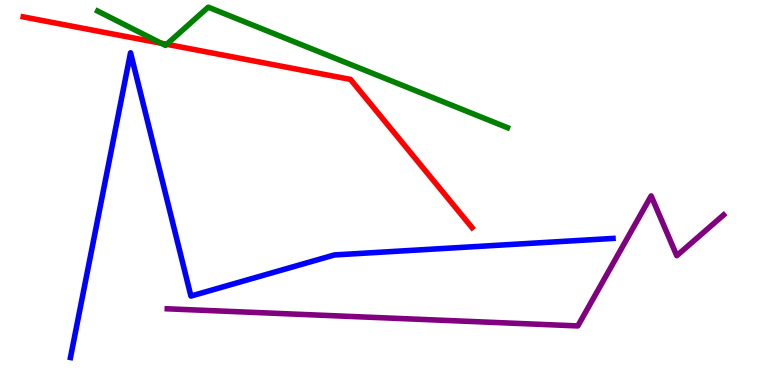[{'lines': ['blue', 'red'], 'intersections': []}, {'lines': ['green', 'red'], 'intersections': [{'x': 2.08, 'y': 8.88}, {'x': 2.15, 'y': 8.85}]}, {'lines': ['purple', 'red'], 'intersections': []}, {'lines': ['blue', 'green'], 'intersections': []}, {'lines': ['blue', 'purple'], 'intersections': []}, {'lines': ['green', 'purple'], 'intersections': []}]